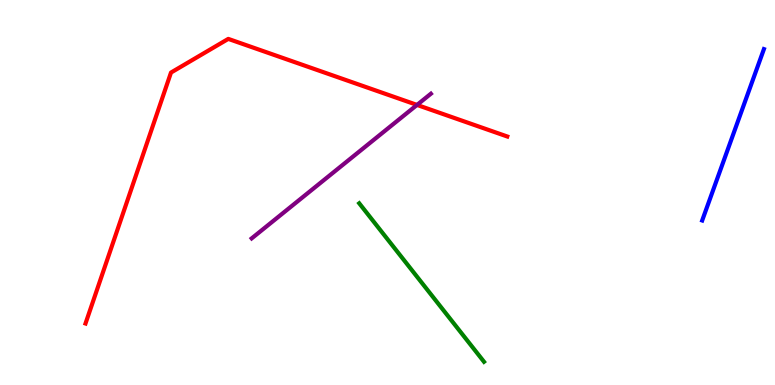[{'lines': ['blue', 'red'], 'intersections': []}, {'lines': ['green', 'red'], 'intersections': []}, {'lines': ['purple', 'red'], 'intersections': [{'x': 5.38, 'y': 7.27}]}, {'lines': ['blue', 'green'], 'intersections': []}, {'lines': ['blue', 'purple'], 'intersections': []}, {'lines': ['green', 'purple'], 'intersections': []}]